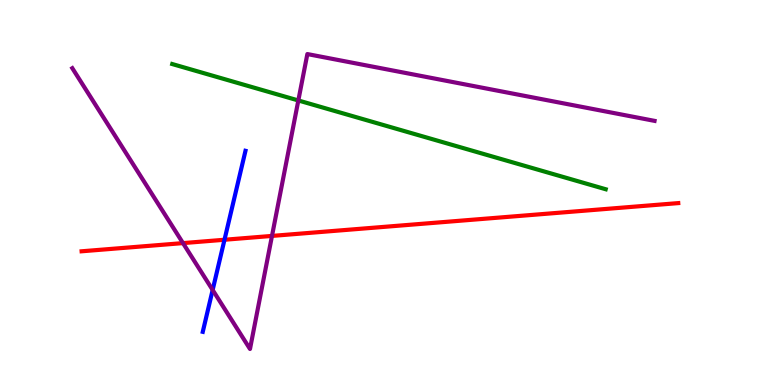[{'lines': ['blue', 'red'], 'intersections': [{'x': 2.9, 'y': 3.77}]}, {'lines': ['green', 'red'], 'intersections': []}, {'lines': ['purple', 'red'], 'intersections': [{'x': 2.36, 'y': 3.69}, {'x': 3.51, 'y': 3.87}]}, {'lines': ['blue', 'green'], 'intersections': []}, {'lines': ['blue', 'purple'], 'intersections': [{'x': 2.74, 'y': 2.47}]}, {'lines': ['green', 'purple'], 'intersections': [{'x': 3.85, 'y': 7.39}]}]